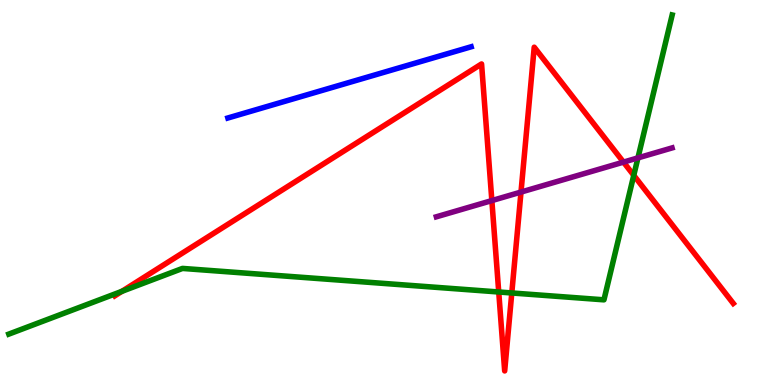[{'lines': ['blue', 'red'], 'intersections': []}, {'lines': ['green', 'red'], 'intersections': [{'x': 1.57, 'y': 2.43}, {'x': 6.44, 'y': 2.42}, {'x': 6.6, 'y': 2.39}, {'x': 8.18, 'y': 5.45}]}, {'lines': ['purple', 'red'], 'intersections': [{'x': 6.35, 'y': 4.79}, {'x': 6.72, 'y': 5.01}, {'x': 8.05, 'y': 5.79}]}, {'lines': ['blue', 'green'], 'intersections': []}, {'lines': ['blue', 'purple'], 'intersections': []}, {'lines': ['green', 'purple'], 'intersections': [{'x': 8.23, 'y': 5.9}]}]